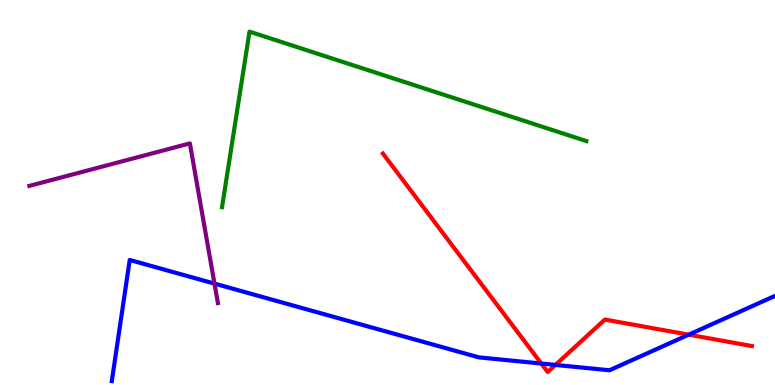[{'lines': ['blue', 'red'], 'intersections': [{'x': 6.98, 'y': 0.557}, {'x': 7.17, 'y': 0.521}, {'x': 8.89, 'y': 1.31}]}, {'lines': ['green', 'red'], 'intersections': []}, {'lines': ['purple', 'red'], 'intersections': []}, {'lines': ['blue', 'green'], 'intersections': []}, {'lines': ['blue', 'purple'], 'intersections': [{'x': 2.77, 'y': 2.63}]}, {'lines': ['green', 'purple'], 'intersections': []}]